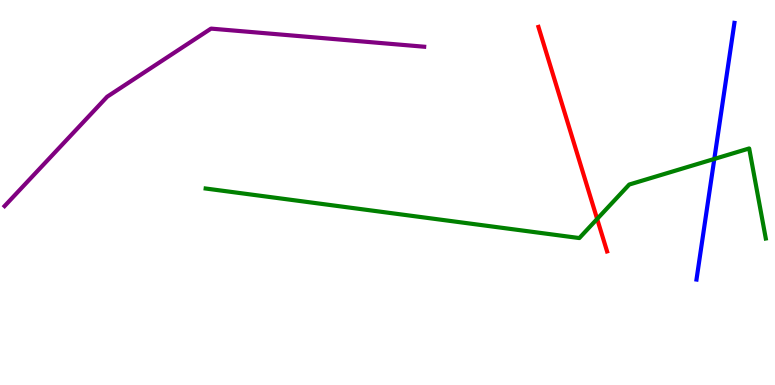[{'lines': ['blue', 'red'], 'intersections': []}, {'lines': ['green', 'red'], 'intersections': [{'x': 7.71, 'y': 4.31}]}, {'lines': ['purple', 'red'], 'intersections': []}, {'lines': ['blue', 'green'], 'intersections': [{'x': 9.22, 'y': 5.87}]}, {'lines': ['blue', 'purple'], 'intersections': []}, {'lines': ['green', 'purple'], 'intersections': []}]